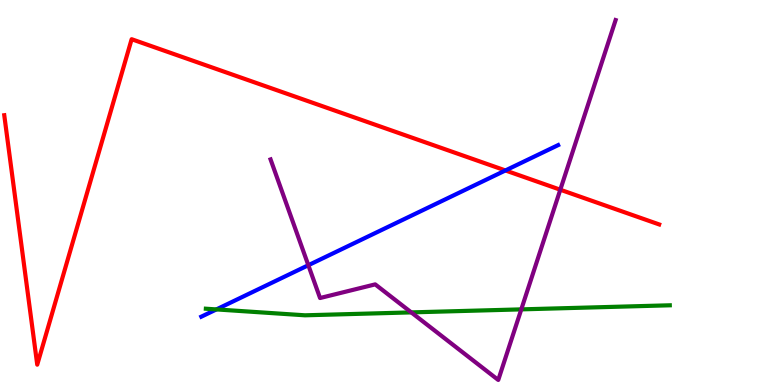[{'lines': ['blue', 'red'], 'intersections': [{'x': 6.52, 'y': 5.57}]}, {'lines': ['green', 'red'], 'intersections': []}, {'lines': ['purple', 'red'], 'intersections': [{'x': 7.23, 'y': 5.07}]}, {'lines': ['blue', 'green'], 'intersections': [{'x': 2.79, 'y': 1.96}]}, {'lines': ['blue', 'purple'], 'intersections': [{'x': 3.98, 'y': 3.11}]}, {'lines': ['green', 'purple'], 'intersections': [{'x': 5.31, 'y': 1.89}, {'x': 6.73, 'y': 1.96}]}]